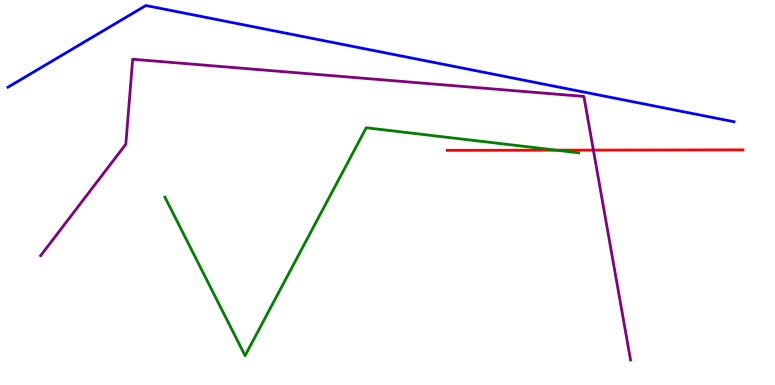[{'lines': ['blue', 'red'], 'intersections': []}, {'lines': ['green', 'red'], 'intersections': [{'x': 7.18, 'y': 6.1}]}, {'lines': ['purple', 'red'], 'intersections': [{'x': 7.66, 'y': 6.1}]}, {'lines': ['blue', 'green'], 'intersections': []}, {'lines': ['blue', 'purple'], 'intersections': []}, {'lines': ['green', 'purple'], 'intersections': []}]